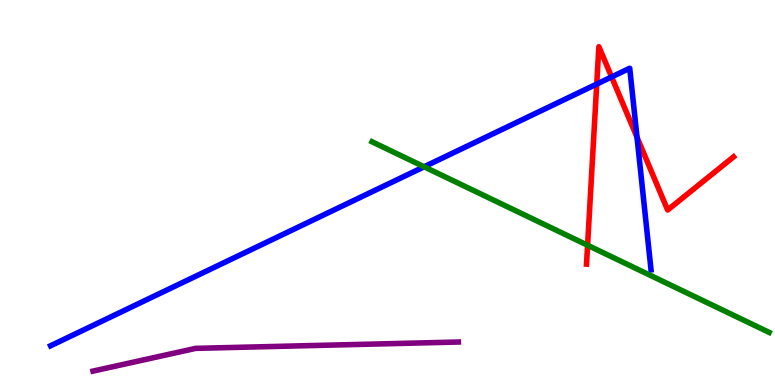[{'lines': ['blue', 'red'], 'intersections': [{'x': 7.7, 'y': 7.82}, {'x': 7.89, 'y': 8.0}, {'x': 8.22, 'y': 6.43}]}, {'lines': ['green', 'red'], 'intersections': [{'x': 7.58, 'y': 3.63}]}, {'lines': ['purple', 'red'], 'intersections': []}, {'lines': ['blue', 'green'], 'intersections': [{'x': 5.47, 'y': 5.67}]}, {'lines': ['blue', 'purple'], 'intersections': []}, {'lines': ['green', 'purple'], 'intersections': []}]